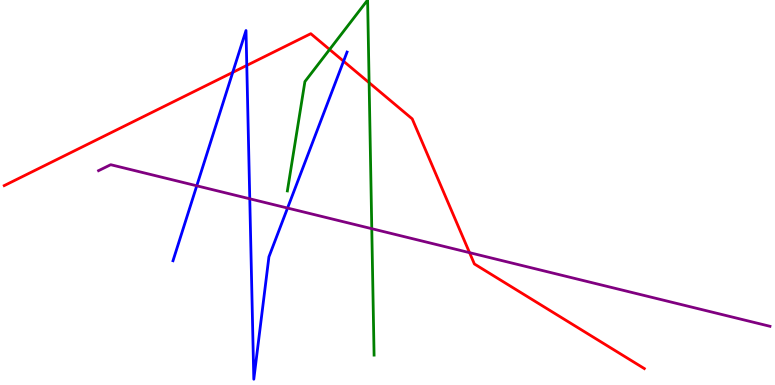[{'lines': ['blue', 'red'], 'intersections': [{'x': 3.0, 'y': 8.12}, {'x': 3.18, 'y': 8.3}, {'x': 4.43, 'y': 8.41}]}, {'lines': ['green', 'red'], 'intersections': [{'x': 4.25, 'y': 8.71}, {'x': 4.76, 'y': 7.85}]}, {'lines': ['purple', 'red'], 'intersections': [{'x': 6.06, 'y': 3.44}]}, {'lines': ['blue', 'green'], 'intersections': []}, {'lines': ['blue', 'purple'], 'intersections': [{'x': 2.54, 'y': 5.17}, {'x': 3.22, 'y': 4.84}, {'x': 3.71, 'y': 4.6}]}, {'lines': ['green', 'purple'], 'intersections': [{'x': 4.8, 'y': 4.06}]}]